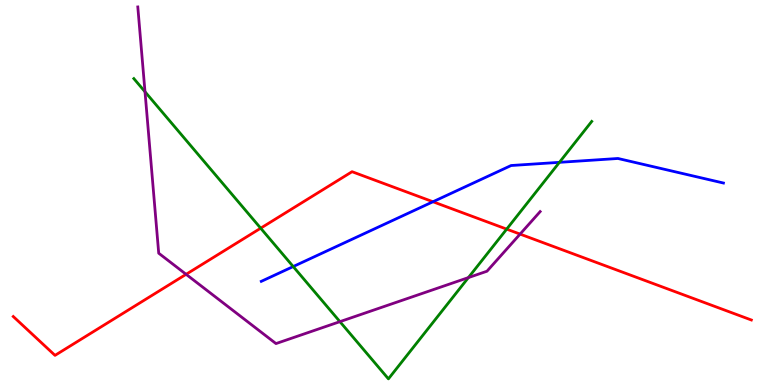[{'lines': ['blue', 'red'], 'intersections': [{'x': 5.59, 'y': 4.76}]}, {'lines': ['green', 'red'], 'intersections': [{'x': 3.36, 'y': 4.07}, {'x': 6.54, 'y': 4.05}]}, {'lines': ['purple', 'red'], 'intersections': [{'x': 2.4, 'y': 2.87}, {'x': 6.71, 'y': 3.92}]}, {'lines': ['blue', 'green'], 'intersections': [{'x': 3.78, 'y': 3.08}, {'x': 7.22, 'y': 5.78}]}, {'lines': ['blue', 'purple'], 'intersections': []}, {'lines': ['green', 'purple'], 'intersections': [{'x': 1.87, 'y': 7.62}, {'x': 4.39, 'y': 1.65}, {'x': 6.04, 'y': 2.79}]}]